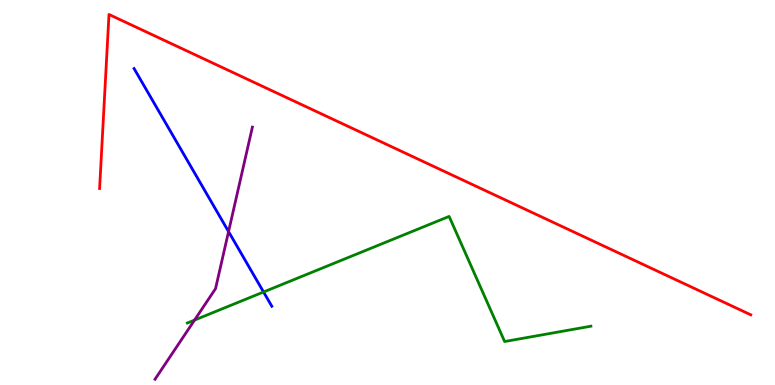[{'lines': ['blue', 'red'], 'intersections': []}, {'lines': ['green', 'red'], 'intersections': []}, {'lines': ['purple', 'red'], 'intersections': []}, {'lines': ['blue', 'green'], 'intersections': [{'x': 3.4, 'y': 2.42}]}, {'lines': ['blue', 'purple'], 'intersections': [{'x': 2.95, 'y': 3.98}]}, {'lines': ['green', 'purple'], 'intersections': [{'x': 2.51, 'y': 1.69}]}]